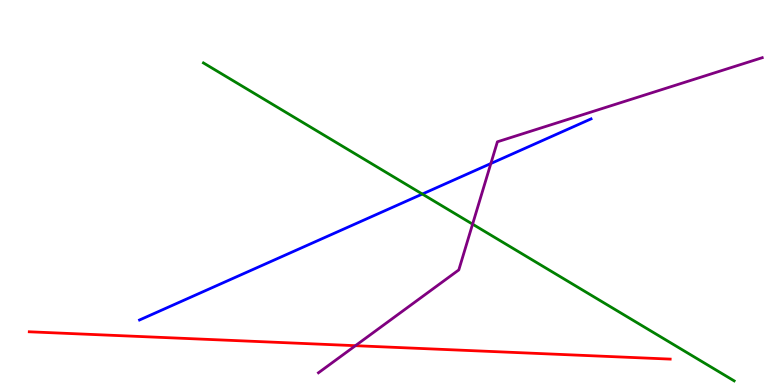[{'lines': ['blue', 'red'], 'intersections': []}, {'lines': ['green', 'red'], 'intersections': []}, {'lines': ['purple', 'red'], 'intersections': [{'x': 4.59, 'y': 1.02}]}, {'lines': ['blue', 'green'], 'intersections': [{'x': 5.45, 'y': 4.96}]}, {'lines': ['blue', 'purple'], 'intersections': [{'x': 6.33, 'y': 5.75}]}, {'lines': ['green', 'purple'], 'intersections': [{'x': 6.1, 'y': 4.18}]}]